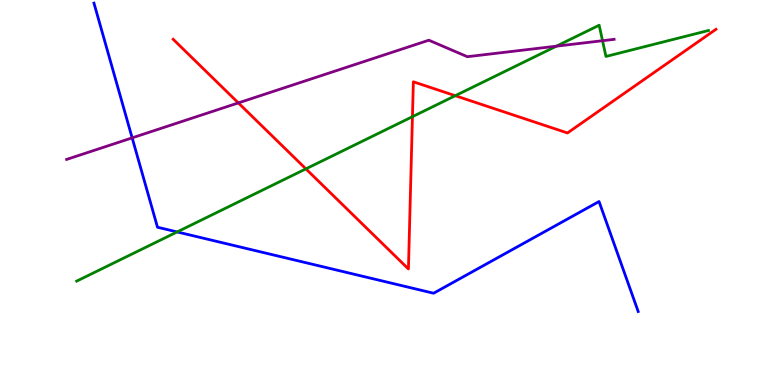[{'lines': ['blue', 'red'], 'intersections': []}, {'lines': ['green', 'red'], 'intersections': [{'x': 3.95, 'y': 5.61}, {'x': 5.32, 'y': 6.97}, {'x': 5.87, 'y': 7.51}]}, {'lines': ['purple', 'red'], 'intersections': [{'x': 3.08, 'y': 7.33}]}, {'lines': ['blue', 'green'], 'intersections': [{'x': 2.29, 'y': 3.98}]}, {'lines': ['blue', 'purple'], 'intersections': [{'x': 1.71, 'y': 6.42}]}, {'lines': ['green', 'purple'], 'intersections': [{'x': 7.18, 'y': 8.8}, {'x': 7.77, 'y': 8.94}]}]